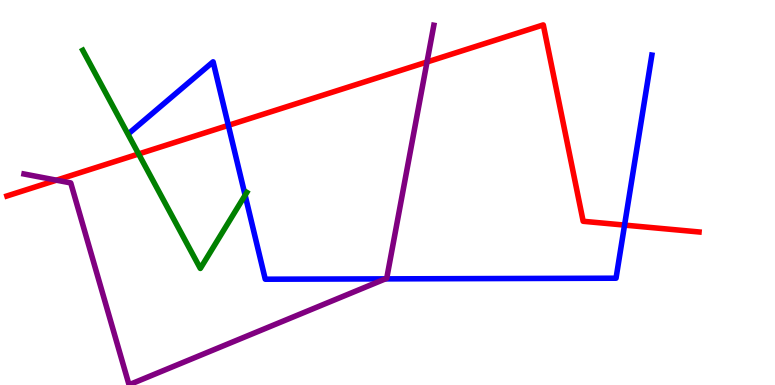[{'lines': ['blue', 'red'], 'intersections': [{'x': 2.95, 'y': 6.74}, {'x': 8.06, 'y': 4.15}]}, {'lines': ['green', 'red'], 'intersections': [{'x': 1.79, 'y': 6.0}]}, {'lines': ['purple', 'red'], 'intersections': [{'x': 0.728, 'y': 5.32}, {'x': 5.51, 'y': 8.39}]}, {'lines': ['blue', 'green'], 'intersections': [{'x': 3.16, 'y': 4.93}]}, {'lines': ['blue', 'purple'], 'intersections': [{'x': 4.97, 'y': 2.76}]}, {'lines': ['green', 'purple'], 'intersections': []}]